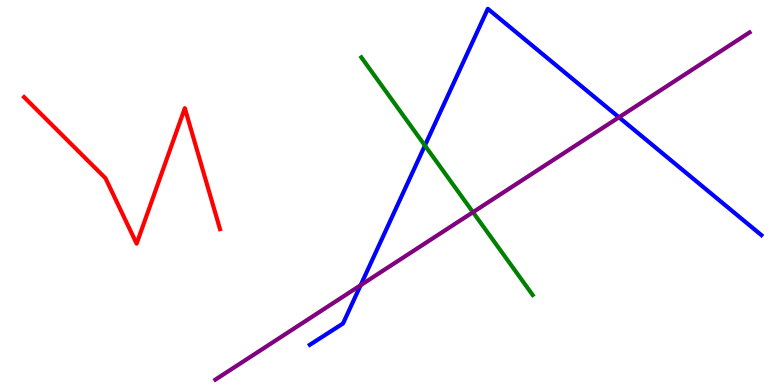[{'lines': ['blue', 'red'], 'intersections': []}, {'lines': ['green', 'red'], 'intersections': []}, {'lines': ['purple', 'red'], 'intersections': []}, {'lines': ['blue', 'green'], 'intersections': [{'x': 5.48, 'y': 6.22}]}, {'lines': ['blue', 'purple'], 'intersections': [{'x': 4.65, 'y': 2.59}, {'x': 7.99, 'y': 6.95}]}, {'lines': ['green', 'purple'], 'intersections': [{'x': 6.1, 'y': 4.49}]}]